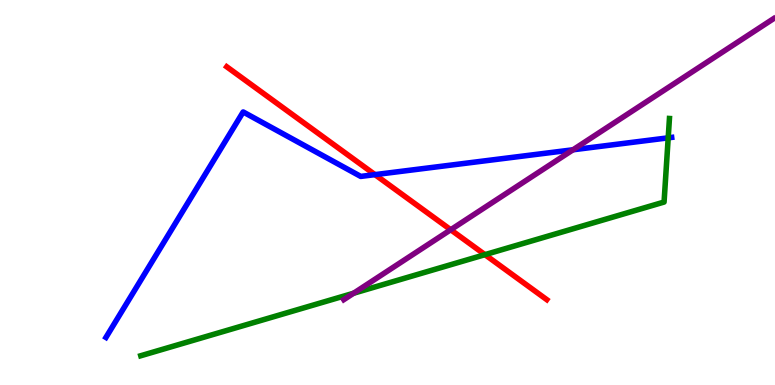[{'lines': ['blue', 'red'], 'intersections': [{'x': 4.84, 'y': 5.46}]}, {'lines': ['green', 'red'], 'intersections': [{'x': 6.26, 'y': 3.39}]}, {'lines': ['purple', 'red'], 'intersections': [{'x': 5.82, 'y': 4.03}]}, {'lines': ['blue', 'green'], 'intersections': [{'x': 8.62, 'y': 6.42}]}, {'lines': ['blue', 'purple'], 'intersections': [{'x': 7.39, 'y': 6.11}]}, {'lines': ['green', 'purple'], 'intersections': [{'x': 4.56, 'y': 2.38}]}]